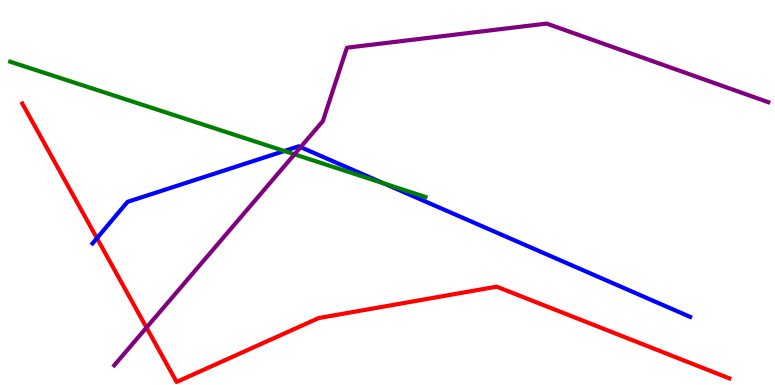[{'lines': ['blue', 'red'], 'intersections': [{'x': 1.25, 'y': 3.81}]}, {'lines': ['green', 'red'], 'intersections': []}, {'lines': ['purple', 'red'], 'intersections': [{'x': 1.89, 'y': 1.49}]}, {'lines': ['blue', 'green'], 'intersections': [{'x': 3.67, 'y': 6.08}, {'x': 4.95, 'y': 5.23}]}, {'lines': ['blue', 'purple'], 'intersections': [{'x': 3.88, 'y': 6.18}]}, {'lines': ['green', 'purple'], 'intersections': [{'x': 3.8, 'y': 5.99}]}]